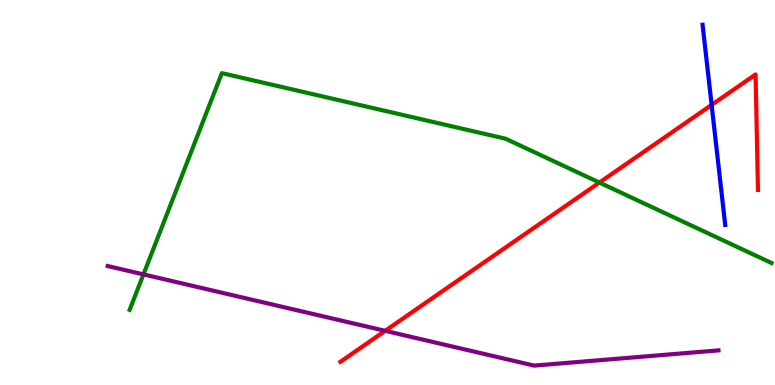[{'lines': ['blue', 'red'], 'intersections': [{'x': 9.18, 'y': 7.28}]}, {'lines': ['green', 'red'], 'intersections': [{'x': 7.73, 'y': 5.26}]}, {'lines': ['purple', 'red'], 'intersections': [{'x': 4.97, 'y': 1.41}]}, {'lines': ['blue', 'green'], 'intersections': []}, {'lines': ['blue', 'purple'], 'intersections': []}, {'lines': ['green', 'purple'], 'intersections': [{'x': 1.85, 'y': 2.87}]}]